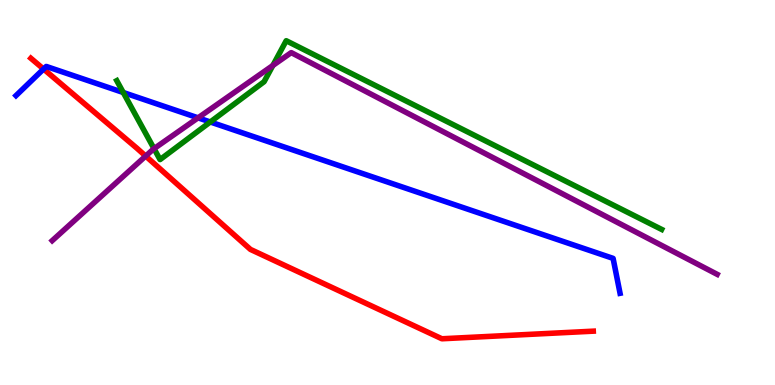[{'lines': ['blue', 'red'], 'intersections': [{'x': 0.562, 'y': 8.21}]}, {'lines': ['green', 'red'], 'intersections': []}, {'lines': ['purple', 'red'], 'intersections': [{'x': 1.88, 'y': 5.95}]}, {'lines': ['blue', 'green'], 'intersections': [{'x': 1.59, 'y': 7.6}, {'x': 2.71, 'y': 6.83}]}, {'lines': ['blue', 'purple'], 'intersections': [{'x': 2.56, 'y': 6.94}]}, {'lines': ['green', 'purple'], 'intersections': [{'x': 1.99, 'y': 6.14}, {'x': 3.52, 'y': 8.3}]}]